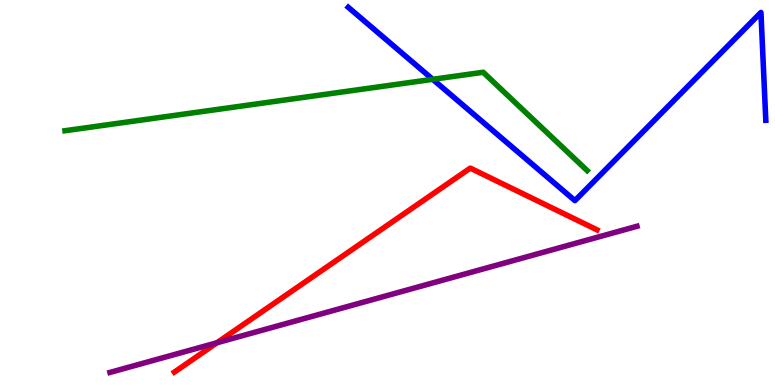[{'lines': ['blue', 'red'], 'intersections': []}, {'lines': ['green', 'red'], 'intersections': []}, {'lines': ['purple', 'red'], 'intersections': [{'x': 2.8, 'y': 1.1}]}, {'lines': ['blue', 'green'], 'intersections': [{'x': 5.58, 'y': 7.94}]}, {'lines': ['blue', 'purple'], 'intersections': []}, {'lines': ['green', 'purple'], 'intersections': []}]